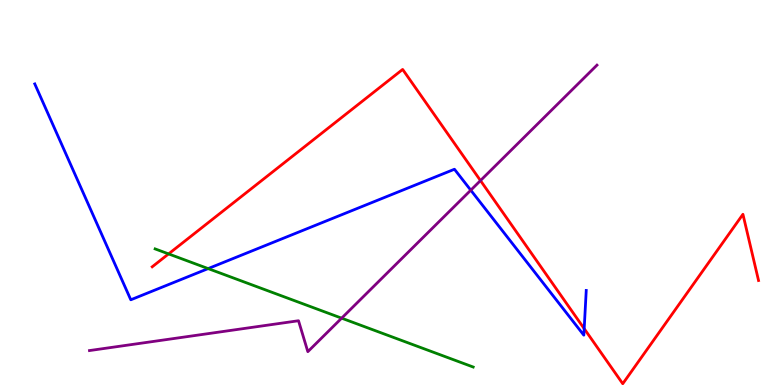[{'lines': ['blue', 'red'], 'intersections': [{'x': 7.54, 'y': 1.46}]}, {'lines': ['green', 'red'], 'intersections': [{'x': 2.18, 'y': 3.41}]}, {'lines': ['purple', 'red'], 'intersections': [{'x': 6.2, 'y': 5.31}]}, {'lines': ['blue', 'green'], 'intersections': [{'x': 2.69, 'y': 3.02}]}, {'lines': ['blue', 'purple'], 'intersections': [{'x': 6.07, 'y': 5.06}]}, {'lines': ['green', 'purple'], 'intersections': [{'x': 4.41, 'y': 1.74}]}]